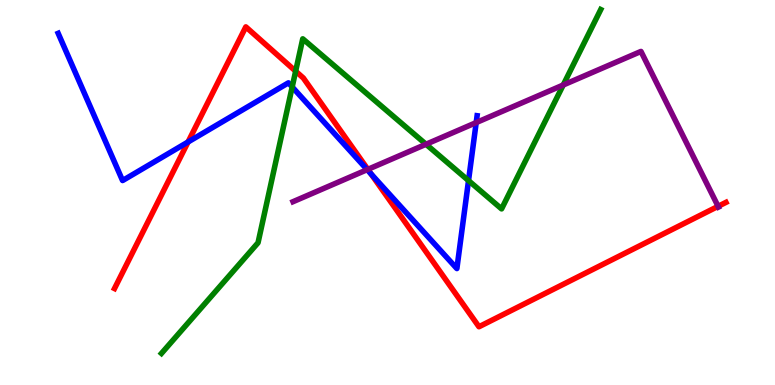[{'lines': ['blue', 'red'], 'intersections': [{'x': 2.43, 'y': 6.31}, {'x': 4.79, 'y': 5.48}]}, {'lines': ['green', 'red'], 'intersections': [{'x': 3.81, 'y': 8.15}]}, {'lines': ['purple', 'red'], 'intersections': [{'x': 4.75, 'y': 5.6}, {'x': 9.27, 'y': 4.64}]}, {'lines': ['blue', 'green'], 'intersections': [{'x': 3.77, 'y': 7.74}, {'x': 6.05, 'y': 5.31}]}, {'lines': ['blue', 'purple'], 'intersections': [{'x': 4.74, 'y': 5.59}, {'x': 6.14, 'y': 6.82}]}, {'lines': ['green', 'purple'], 'intersections': [{'x': 5.5, 'y': 6.25}, {'x': 7.27, 'y': 7.79}]}]